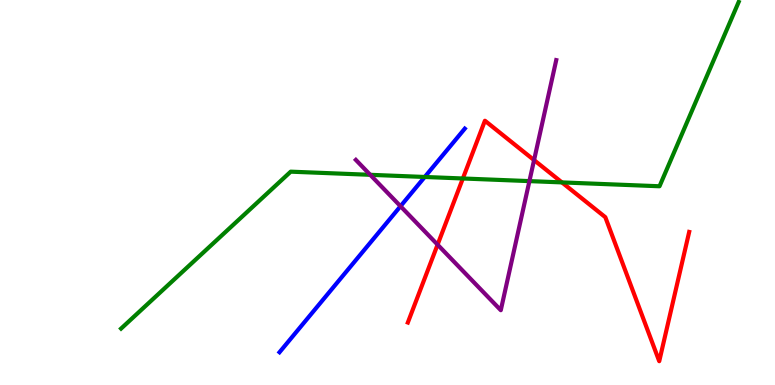[{'lines': ['blue', 'red'], 'intersections': []}, {'lines': ['green', 'red'], 'intersections': [{'x': 5.97, 'y': 5.36}, {'x': 7.25, 'y': 5.26}]}, {'lines': ['purple', 'red'], 'intersections': [{'x': 5.65, 'y': 3.65}, {'x': 6.89, 'y': 5.84}]}, {'lines': ['blue', 'green'], 'intersections': [{'x': 5.48, 'y': 5.4}]}, {'lines': ['blue', 'purple'], 'intersections': [{'x': 5.17, 'y': 4.64}]}, {'lines': ['green', 'purple'], 'intersections': [{'x': 4.78, 'y': 5.46}, {'x': 6.83, 'y': 5.3}]}]